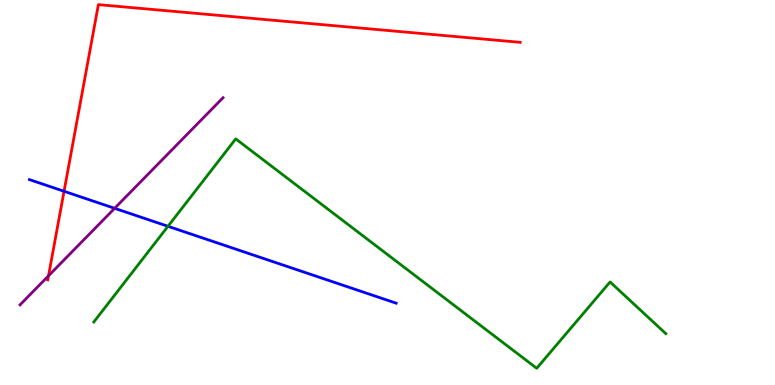[{'lines': ['blue', 'red'], 'intersections': [{'x': 0.827, 'y': 5.03}]}, {'lines': ['green', 'red'], 'intersections': []}, {'lines': ['purple', 'red'], 'intersections': [{'x': 0.626, 'y': 2.84}]}, {'lines': ['blue', 'green'], 'intersections': [{'x': 2.17, 'y': 4.12}]}, {'lines': ['blue', 'purple'], 'intersections': [{'x': 1.48, 'y': 4.59}]}, {'lines': ['green', 'purple'], 'intersections': []}]